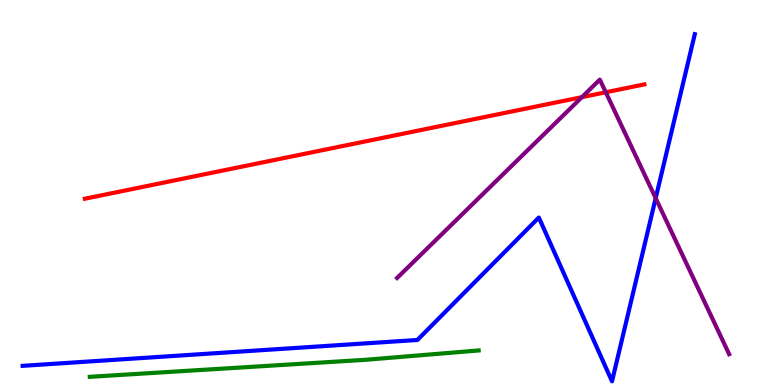[{'lines': ['blue', 'red'], 'intersections': []}, {'lines': ['green', 'red'], 'intersections': []}, {'lines': ['purple', 'red'], 'intersections': [{'x': 7.51, 'y': 7.48}, {'x': 7.82, 'y': 7.6}]}, {'lines': ['blue', 'green'], 'intersections': []}, {'lines': ['blue', 'purple'], 'intersections': [{'x': 8.46, 'y': 4.85}]}, {'lines': ['green', 'purple'], 'intersections': []}]